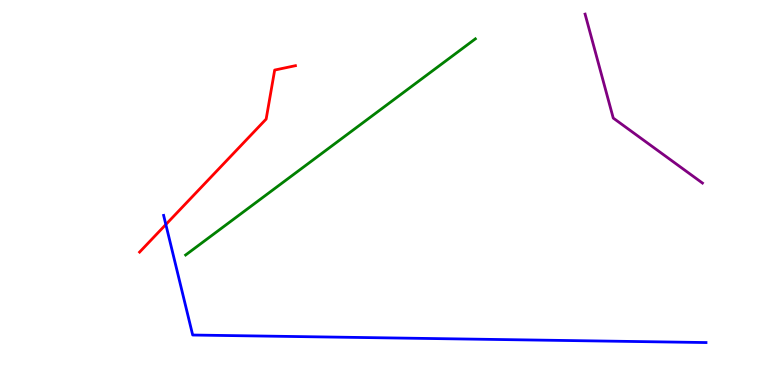[{'lines': ['blue', 'red'], 'intersections': [{'x': 2.14, 'y': 4.17}]}, {'lines': ['green', 'red'], 'intersections': []}, {'lines': ['purple', 'red'], 'intersections': []}, {'lines': ['blue', 'green'], 'intersections': []}, {'lines': ['blue', 'purple'], 'intersections': []}, {'lines': ['green', 'purple'], 'intersections': []}]